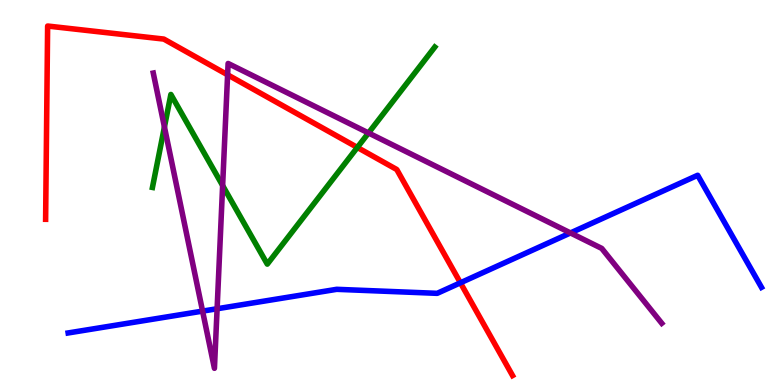[{'lines': ['blue', 'red'], 'intersections': [{'x': 5.94, 'y': 2.65}]}, {'lines': ['green', 'red'], 'intersections': [{'x': 4.61, 'y': 6.17}]}, {'lines': ['purple', 'red'], 'intersections': [{'x': 2.94, 'y': 8.06}]}, {'lines': ['blue', 'green'], 'intersections': []}, {'lines': ['blue', 'purple'], 'intersections': [{'x': 2.61, 'y': 1.92}, {'x': 2.8, 'y': 1.98}, {'x': 7.36, 'y': 3.95}]}, {'lines': ['green', 'purple'], 'intersections': [{'x': 2.12, 'y': 6.7}, {'x': 2.87, 'y': 5.18}, {'x': 4.75, 'y': 6.55}]}]